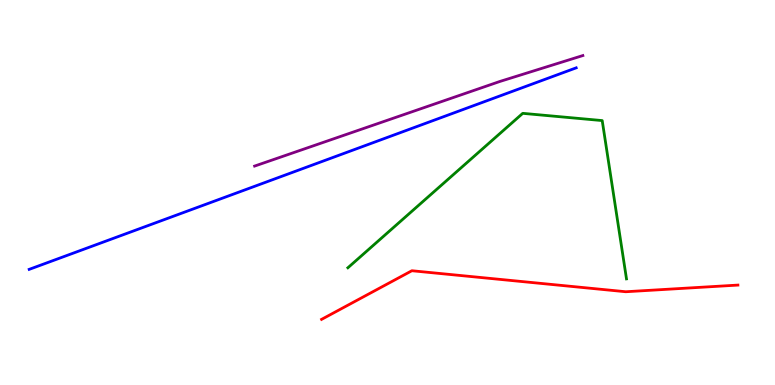[{'lines': ['blue', 'red'], 'intersections': []}, {'lines': ['green', 'red'], 'intersections': []}, {'lines': ['purple', 'red'], 'intersections': []}, {'lines': ['blue', 'green'], 'intersections': []}, {'lines': ['blue', 'purple'], 'intersections': []}, {'lines': ['green', 'purple'], 'intersections': []}]